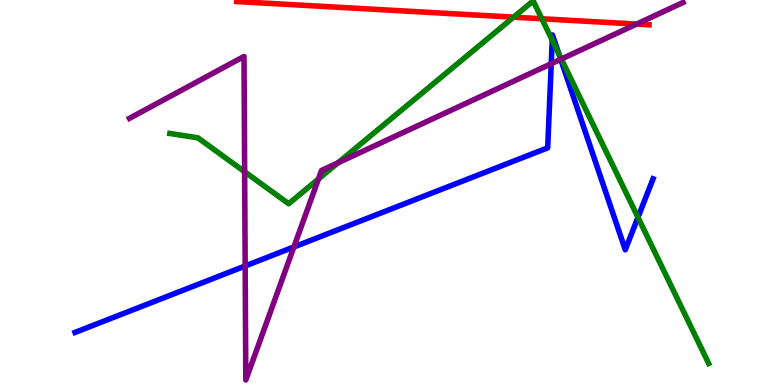[{'lines': ['blue', 'red'], 'intersections': []}, {'lines': ['green', 'red'], 'intersections': [{'x': 6.63, 'y': 9.55}, {'x': 6.99, 'y': 9.51}]}, {'lines': ['purple', 'red'], 'intersections': [{'x': 8.21, 'y': 9.37}]}, {'lines': ['blue', 'green'], 'intersections': [{'x': 7.13, 'y': 8.96}, {'x': 7.21, 'y': 8.6}, {'x': 8.23, 'y': 4.35}]}, {'lines': ['blue', 'purple'], 'intersections': [{'x': 3.16, 'y': 3.09}, {'x': 3.79, 'y': 3.59}, {'x': 7.11, 'y': 8.34}, {'x': 7.24, 'y': 8.46}]}, {'lines': ['green', 'purple'], 'intersections': [{'x': 3.16, 'y': 5.54}, {'x': 4.11, 'y': 5.35}, {'x': 4.36, 'y': 5.77}, {'x': 7.24, 'y': 8.47}]}]